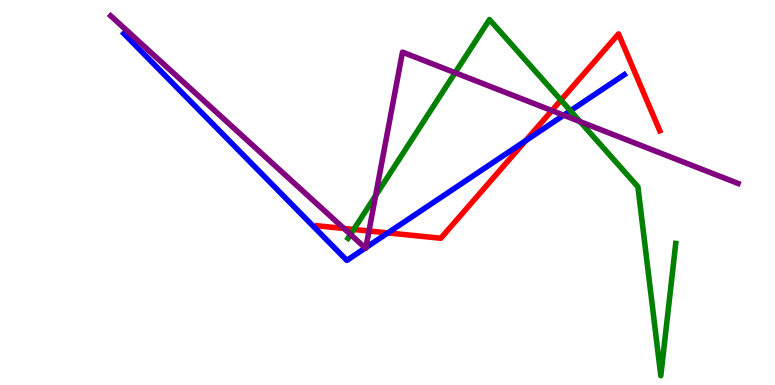[{'lines': ['blue', 'red'], 'intersections': [{'x': 5.0, 'y': 3.95}, {'x': 6.78, 'y': 6.35}]}, {'lines': ['green', 'red'], 'intersections': [{'x': 4.56, 'y': 4.04}, {'x': 7.24, 'y': 7.4}]}, {'lines': ['purple', 'red'], 'intersections': [{'x': 4.44, 'y': 4.07}, {'x': 4.76, 'y': 4.0}, {'x': 7.12, 'y': 7.13}]}, {'lines': ['blue', 'green'], 'intersections': [{'x': 7.36, 'y': 7.12}]}, {'lines': ['blue', 'purple'], 'intersections': [{'x': 4.71, 'y': 3.56}, {'x': 4.72, 'y': 3.57}, {'x': 7.27, 'y': 7.01}]}, {'lines': ['green', 'purple'], 'intersections': [{'x': 4.52, 'y': 3.91}, {'x': 4.85, 'y': 4.92}, {'x': 5.87, 'y': 8.11}, {'x': 7.48, 'y': 6.84}]}]